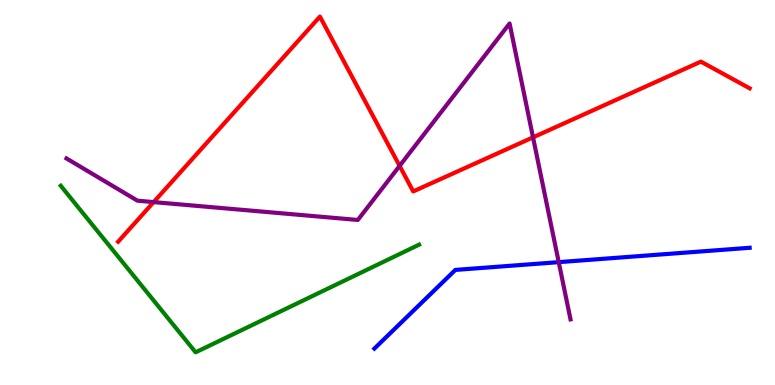[{'lines': ['blue', 'red'], 'intersections': []}, {'lines': ['green', 'red'], 'intersections': []}, {'lines': ['purple', 'red'], 'intersections': [{'x': 1.98, 'y': 4.75}, {'x': 5.16, 'y': 5.69}, {'x': 6.88, 'y': 6.43}]}, {'lines': ['blue', 'green'], 'intersections': []}, {'lines': ['blue', 'purple'], 'intersections': [{'x': 7.21, 'y': 3.19}]}, {'lines': ['green', 'purple'], 'intersections': []}]